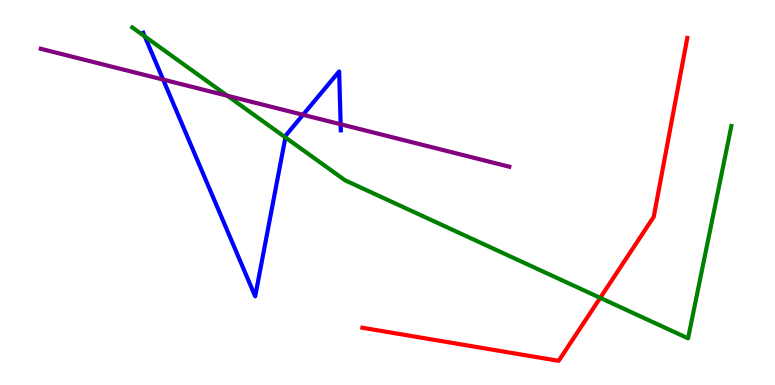[{'lines': ['blue', 'red'], 'intersections': []}, {'lines': ['green', 'red'], 'intersections': [{'x': 7.74, 'y': 2.26}]}, {'lines': ['purple', 'red'], 'intersections': []}, {'lines': ['blue', 'green'], 'intersections': [{'x': 1.87, 'y': 9.05}, {'x': 3.68, 'y': 6.43}]}, {'lines': ['blue', 'purple'], 'intersections': [{'x': 2.1, 'y': 7.93}, {'x': 3.91, 'y': 7.02}, {'x': 4.4, 'y': 6.77}]}, {'lines': ['green', 'purple'], 'intersections': [{'x': 2.93, 'y': 7.51}]}]